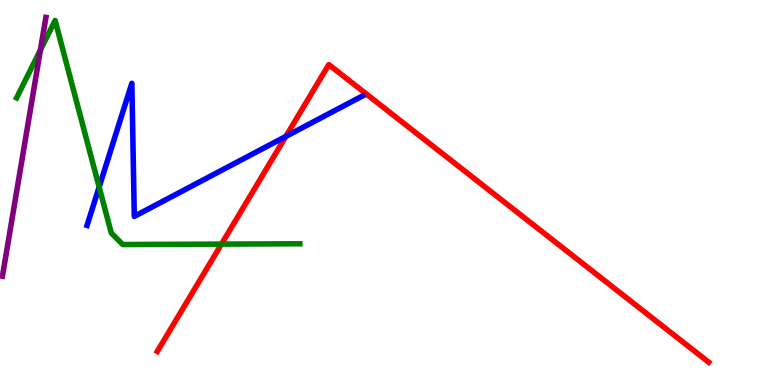[{'lines': ['blue', 'red'], 'intersections': [{'x': 3.69, 'y': 6.46}]}, {'lines': ['green', 'red'], 'intersections': [{'x': 2.86, 'y': 3.66}]}, {'lines': ['purple', 'red'], 'intersections': []}, {'lines': ['blue', 'green'], 'intersections': [{'x': 1.28, 'y': 5.14}]}, {'lines': ['blue', 'purple'], 'intersections': []}, {'lines': ['green', 'purple'], 'intersections': [{'x': 0.522, 'y': 8.7}]}]